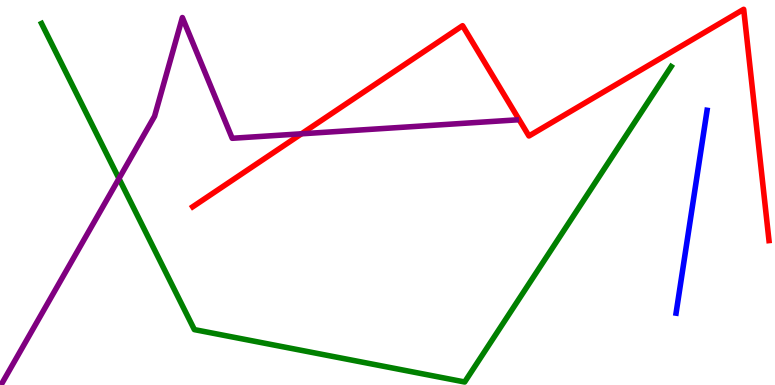[{'lines': ['blue', 'red'], 'intersections': []}, {'lines': ['green', 'red'], 'intersections': []}, {'lines': ['purple', 'red'], 'intersections': [{'x': 3.89, 'y': 6.52}]}, {'lines': ['blue', 'green'], 'intersections': []}, {'lines': ['blue', 'purple'], 'intersections': []}, {'lines': ['green', 'purple'], 'intersections': [{'x': 1.53, 'y': 5.36}]}]